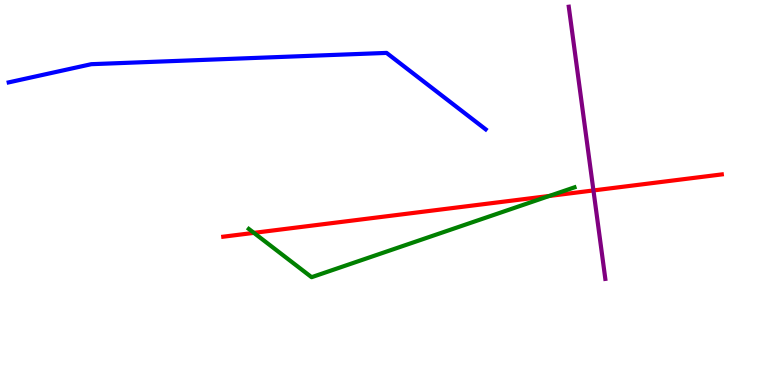[{'lines': ['blue', 'red'], 'intersections': []}, {'lines': ['green', 'red'], 'intersections': [{'x': 3.28, 'y': 3.95}, {'x': 7.09, 'y': 4.91}]}, {'lines': ['purple', 'red'], 'intersections': [{'x': 7.66, 'y': 5.05}]}, {'lines': ['blue', 'green'], 'intersections': []}, {'lines': ['blue', 'purple'], 'intersections': []}, {'lines': ['green', 'purple'], 'intersections': []}]